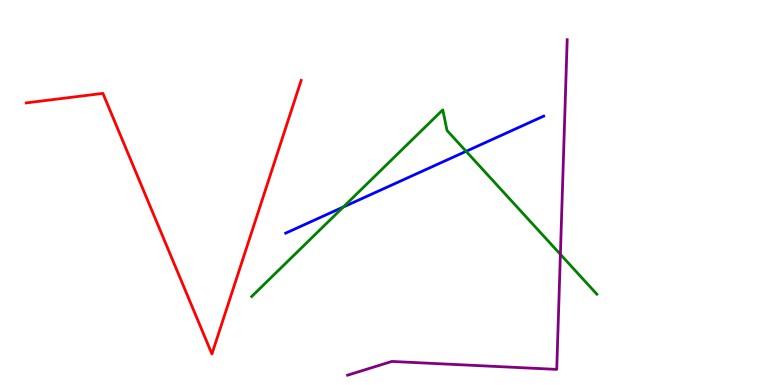[{'lines': ['blue', 'red'], 'intersections': []}, {'lines': ['green', 'red'], 'intersections': []}, {'lines': ['purple', 'red'], 'intersections': []}, {'lines': ['blue', 'green'], 'intersections': [{'x': 4.43, 'y': 4.62}, {'x': 6.01, 'y': 6.07}]}, {'lines': ['blue', 'purple'], 'intersections': []}, {'lines': ['green', 'purple'], 'intersections': [{'x': 7.23, 'y': 3.39}]}]